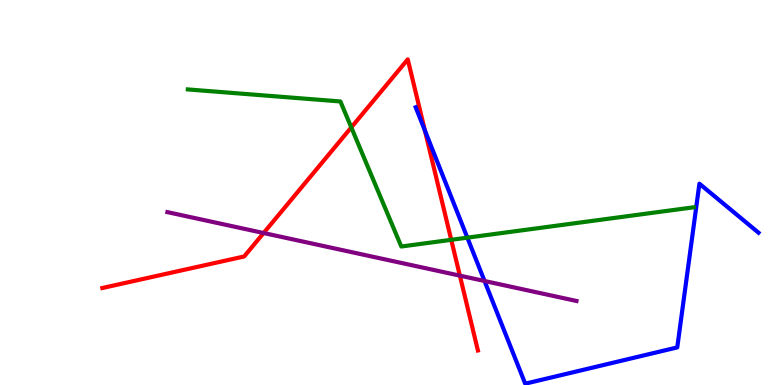[{'lines': ['blue', 'red'], 'intersections': [{'x': 5.48, 'y': 6.61}]}, {'lines': ['green', 'red'], 'intersections': [{'x': 4.53, 'y': 6.69}, {'x': 5.82, 'y': 3.77}]}, {'lines': ['purple', 'red'], 'intersections': [{'x': 3.4, 'y': 3.95}, {'x': 5.93, 'y': 2.84}]}, {'lines': ['blue', 'green'], 'intersections': [{'x': 6.03, 'y': 3.83}]}, {'lines': ['blue', 'purple'], 'intersections': [{'x': 6.25, 'y': 2.7}]}, {'lines': ['green', 'purple'], 'intersections': []}]